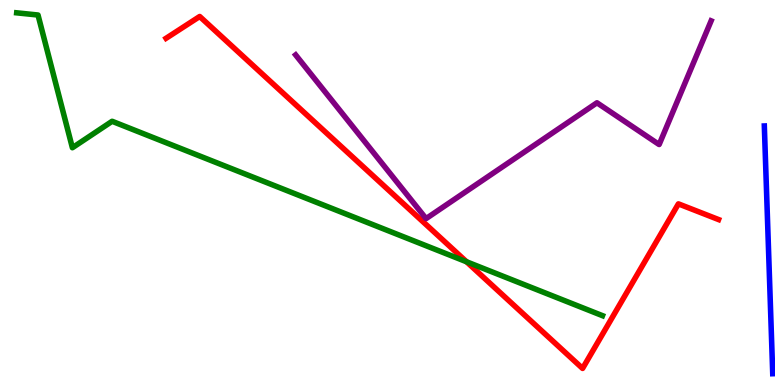[{'lines': ['blue', 'red'], 'intersections': []}, {'lines': ['green', 'red'], 'intersections': [{'x': 6.02, 'y': 3.2}]}, {'lines': ['purple', 'red'], 'intersections': []}, {'lines': ['blue', 'green'], 'intersections': []}, {'lines': ['blue', 'purple'], 'intersections': []}, {'lines': ['green', 'purple'], 'intersections': []}]